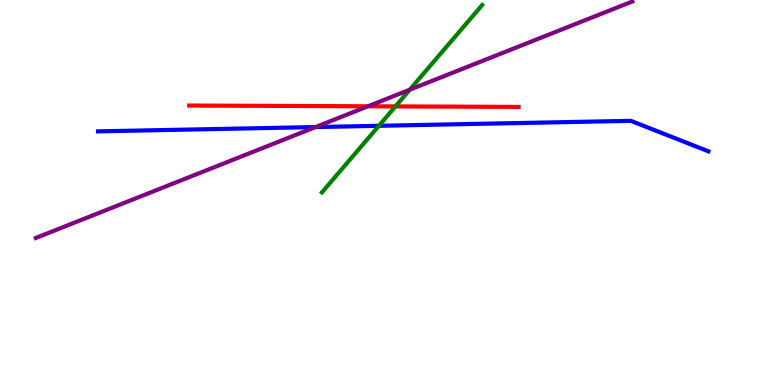[{'lines': ['blue', 'red'], 'intersections': []}, {'lines': ['green', 'red'], 'intersections': [{'x': 5.1, 'y': 7.24}]}, {'lines': ['purple', 'red'], 'intersections': [{'x': 4.75, 'y': 7.24}]}, {'lines': ['blue', 'green'], 'intersections': [{'x': 4.89, 'y': 6.73}]}, {'lines': ['blue', 'purple'], 'intersections': [{'x': 4.07, 'y': 6.7}]}, {'lines': ['green', 'purple'], 'intersections': [{'x': 5.29, 'y': 7.67}]}]